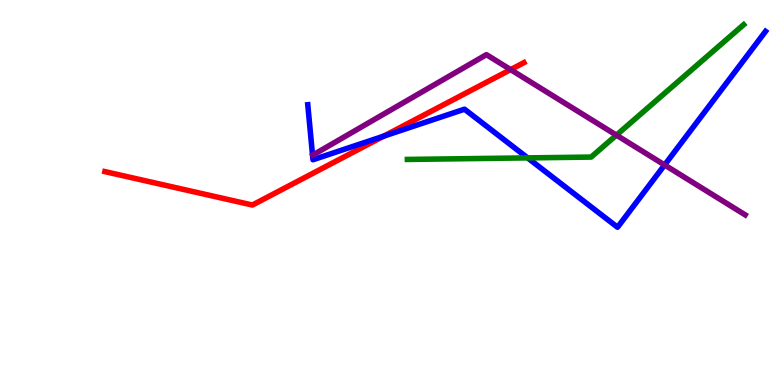[{'lines': ['blue', 'red'], 'intersections': [{'x': 4.95, 'y': 6.46}]}, {'lines': ['green', 'red'], 'intersections': []}, {'lines': ['purple', 'red'], 'intersections': [{'x': 6.59, 'y': 8.19}]}, {'lines': ['blue', 'green'], 'intersections': [{'x': 6.81, 'y': 5.9}]}, {'lines': ['blue', 'purple'], 'intersections': [{'x': 8.58, 'y': 5.72}]}, {'lines': ['green', 'purple'], 'intersections': [{'x': 7.95, 'y': 6.49}]}]